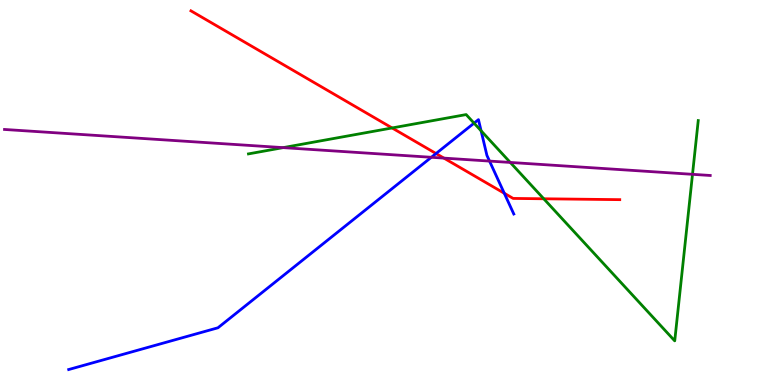[{'lines': ['blue', 'red'], 'intersections': [{'x': 5.63, 'y': 6.01}, {'x': 6.51, 'y': 4.98}]}, {'lines': ['green', 'red'], 'intersections': [{'x': 5.06, 'y': 6.68}, {'x': 7.02, 'y': 4.84}]}, {'lines': ['purple', 'red'], 'intersections': [{'x': 5.73, 'y': 5.89}]}, {'lines': ['blue', 'green'], 'intersections': [{'x': 6.12, 'y': 6.8}, {'x': 6.21, 'y': 6.6}]}, {'lines': ['blue', 'purple'], 'intersections': [{'x': 5.57, 'y': 5.91}, {'x': 6.32, 'y': 5.82}]}, {'lines': ['green', 'purple'], 'intersections': [{'x': 3.65, 'y': 6.17}, {'x': 6.58, 'y': 5.78}, {'x': 8.94, 'y': 5.47}]}]